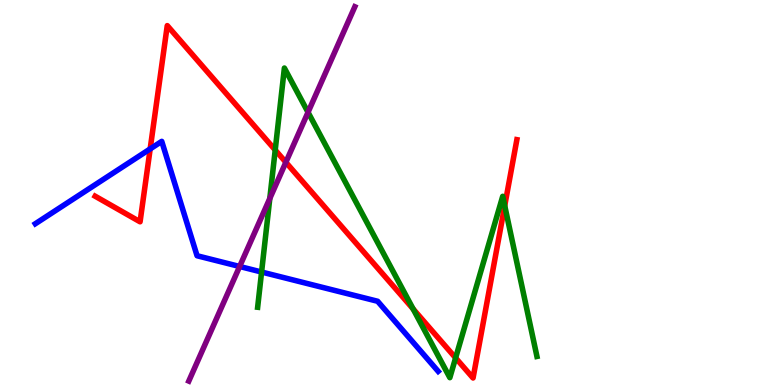[{'lines': ['blue', 'red'], 'intersections': [{'x': 1.94, 'y': 6.13}]}, {'lines': ['green', 'red'], 'intersections': [{'x': 3.55, 'y': 6.1}, {'x': 5.33, 'y': 1.98}, {'x': 5.88, 'y': 0.704}, {'x': 6.51, 'y': 4.66}]}, {'lines': ['purple', 'red'], 'intersections': [{'x': 3.69, 'y': 5.79}]}, {'lines': ['blue', 'green'], 'intersections': [{'x': 3.38, 'y': 2.93}]}, {'lines': ['blue', 'purple'], 'intersections': [{'x': 3.09, 'y': 3.08}]}, {'lines': ['green', 'purple'], 'intersections': [{'x': 3.48, 'y': 4.85}, {'x': 3.97, 'y': 7.08}]}]